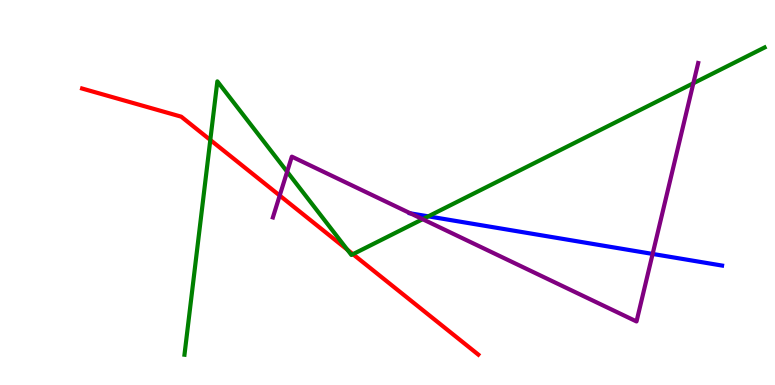[{'lines': ['blue', 'red'], 'intersections': []}, {'lines': ['green', 'red'], 'intersections': [{'x': 2.71, 'y': 6.36}, {'x': 4.48, 'y': 3.51}, {'x': 4.55, 'y': 3.4}]}, {'lines': ['purple', 'red'], 'intersections': [{'x': 3.61, 'y': 4.92}]}, {'lines': ['blue', 'green'], 'intersections': [{'x': 5.53, 'y': 4.38}]}, {'lines': ['blue', 'purple'], 'intersections': [{'x': 5.3, 'y': 4.46}, {'x': 8.42, 'y': 3.4}]}, {'lines': ['green', 'purple'], 'intersections': [{'x': 3.7, 'y': 5.54}, {'x': 5.45, 'y': 4.31}, {'x': 8.95, 'y': 7.84}]}]